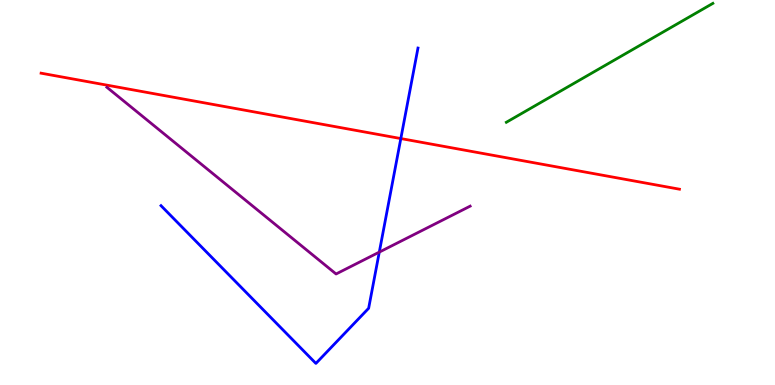[{'lines': ['blue', 'red'], 'intersections': [{'x': 5.17, 'y': 6.4}]}, {'lines': ['green', 'red'], 'intersections': []}, {'lines': ['purple', 'red'], 'intersections': []}, {'lines': ['blue', 'green'], 'intersections': []}, {'lines': ['blue', 'purple'], 'intersections': [{'x': 4.89, 'y': 3.45}]}, {'lines': ['green', 'purple'], 'intersections': []}]